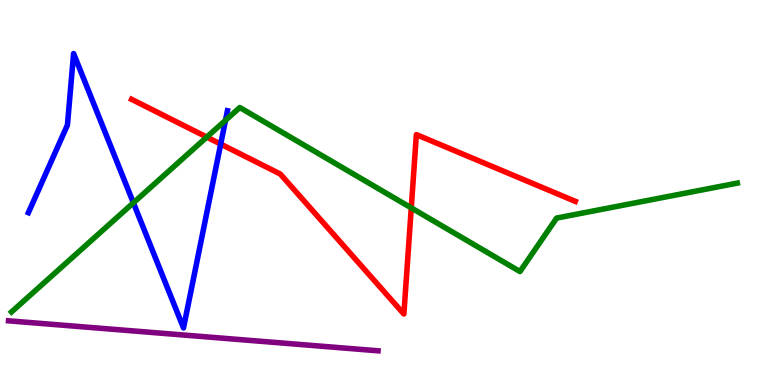[{'lines': ['blue', 'red'], 'intersections': [{'x': 2.85, 'y': 6.26}]}, {'lines': ['green', 'red'], 'intersections': [{'x': 2.67, 'y': 6.44}, {'x': 5.31, 'y': 4.6}]}, {'lines': ['purple', 'red'], 'intersections': []}, {'lines': ['blue', 'green'], 'intersections': [{'x': 1.72, 'y': 4.73}, {'x': 2.91, 'y': 6.87}]}, {'lines': ['blue', 'purple'], 'intersections': []}, {'lines': ['green', 'purple'], 'intersections': []}]